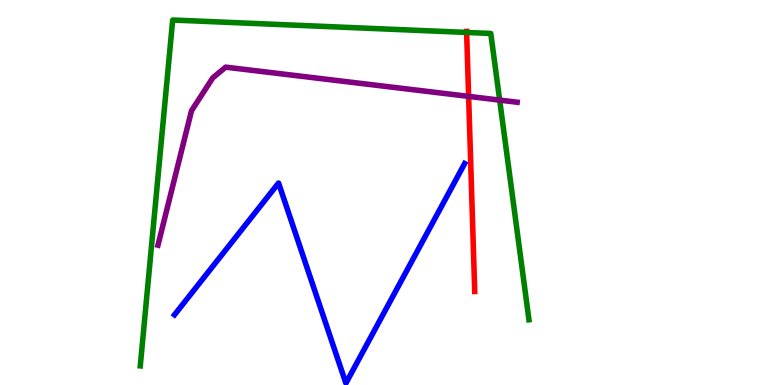[{'lines': ['blue', 'red'], 'intersections': []}, {'lines': ['green', 'red'], 'intersections': [{'x': 6.02, 'y': 9.16}]}, {'lines': ['purple', 'red'], 'intersections': [{'x': 6.05, 'y': 7.5}]}, {'lines': ['blue', 'green'], 'intersections': []}, {'lines': ['blue', 'purple'], 'intersections': []}, {'lines': ['green', 'purple'], 'intersections': [{'x': 6.45, 'y': 7.4}]}]